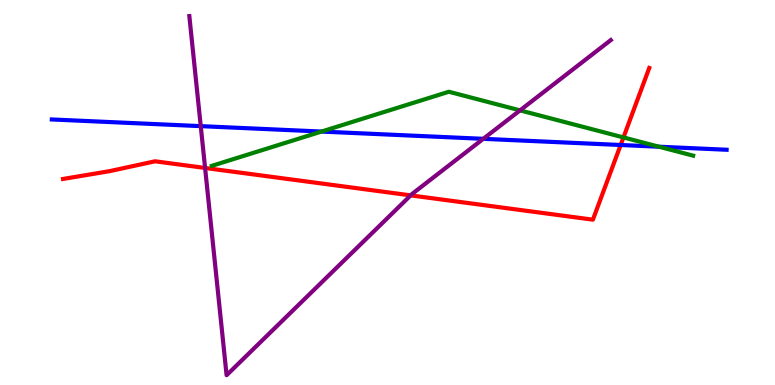[{'lines': ['blue', 'red'], 'intersections': [{'x': 8.01, 'y': 6.23}]}, {'lines': ['green', 'red'], 'intersections': [{'x': 8.04, 'y': 6.43}]}, {'lines': ['purple', 'red'], 'intersections': [{'x': 2.65, 'y': 5.64}, {'x': 5.3, 'y': 4.93}]}, {'lines': ['blue', 'green'], 'intersections': [{'x': 4.15, 'y': 6.58}, {'x': 8.5, 'y': 6.19}]}, {'lines': ['blue', 'purple'], 'intersections': [{'x': 2.59, 'y': 6.72}, {'x': 6.24, 'y': 6.39}]}, {'lines': ['green', 'purple'], 'intersections': [{'x': 6.71, 'y': 7.13}]}]